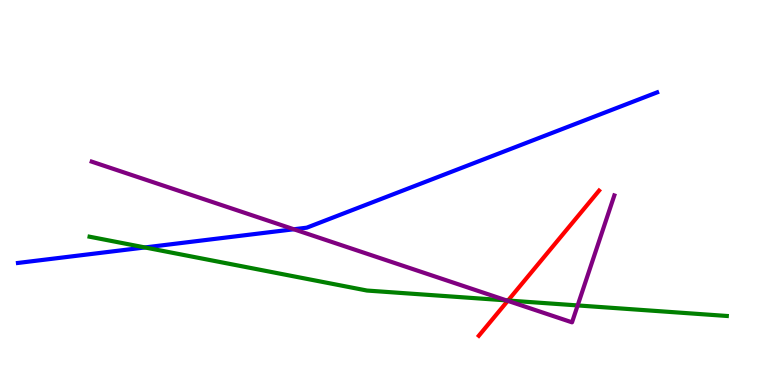[{'lines': ['blue', 'red'], 'intersections': []}, {'lines': ['green', 'red'], 'intersections': [{'x': 6.56, 'y': 2.19}]}, {'lines': ['purple', 'red'], 'intersections': [{'x': 6.55, 'y': 2.19}]}, {'lines': ['blue', 'green'], 'intersections': [{'x': 1.87, 'y': 3.57}]}, {'lines': ['blue', 'purple'], 'intersections': [{'x': 3.79, 'y': 4.05}]}, {'lines': ['green', 'purple'], 'intersections': [{'x': 6.53, 'y': 2.2}, {'x': 7.45, 'y': 2.07}]}]